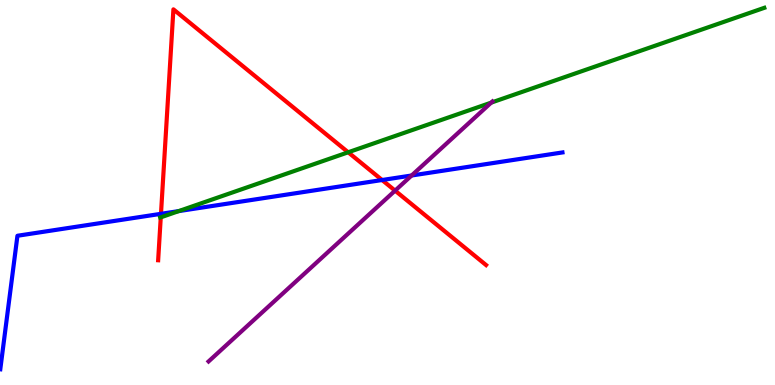[{'lines': ['blue', 'red'], 'intersections': [{'x': 2.08, 'y': 4.45}, {'x': 4.93, 'y': 5.32}]}, {'lines': ['green', 'red'], 'intersections': [{'x': 2.07, 'y': 4.35}, {'x': 4.49, 'y': 6.04}]}, {'lines': ['purple', 'red'], 'intersections': [{'x': 5.1, 'y': 5.05}]}, {'lines': ['blue', 'green'], 'intersections': [{'x': 2.31, 'y': 4.52}]}, {'lines': ['blue', 'purple'], 'intersections': [{'x': 5.31, 'y': 5.44}]}, {'lines': ['green', 'purple'], 'intersections': [{'x': 6.34, 'y': 7.33}]}]